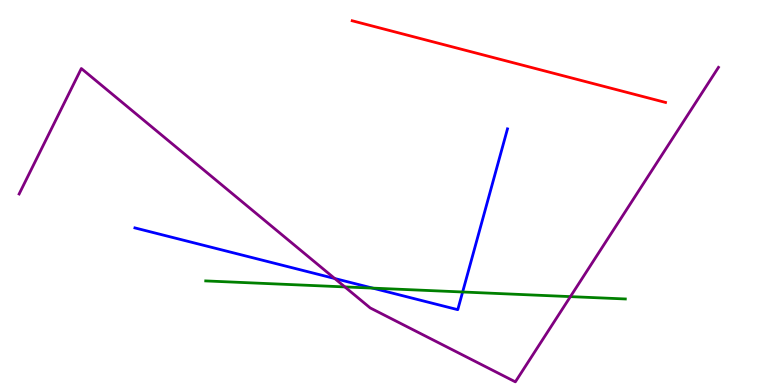[{'lines': ['blue', 'red'], 'intersections': []}, {'lines': ['green', 'red'], 'intersections': []}, {'lines': ['purple', 'red'], 'intersections': []}, {'lines': ['blue', 'green'], 'intersections': [{'x': 4.81, 'y': 2.52}, {'x': 5.97, 'y': 2.42}]}, {'lines': ['blue', 'purple'], 'intersections': [{'x': 4.32, 'y': 2.77}]}, {'lines': ['green', 'purple'], 'intersections': [{'x': 4.45, 'y': 2.55}, {'x': 7.36, 'y': 2.3}]}]